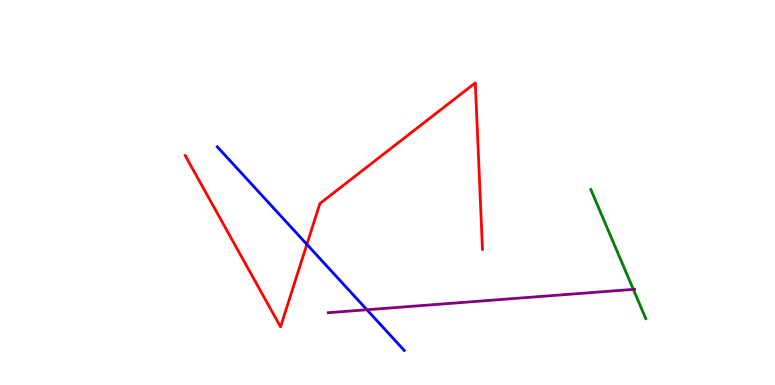[{'lines': ['blue', 'red'], 'intersections': [{'x': 3.96, 'y': 3.65}]}, {'lines': ['green', 'red'], 'intersections': []}, {'lines': ['purple', 'red'], 'intersections': []}, {'lines': ['blue', 'green'], 'intersections': []}, {'lines': ['blue', 'purple'], 'intersections': [{'x': 4.73, 'y': 1.95}]}, {'lines': ['green', 'purple'], 'intersections': [{'x': 8.17, 'y': 2.48}]}]